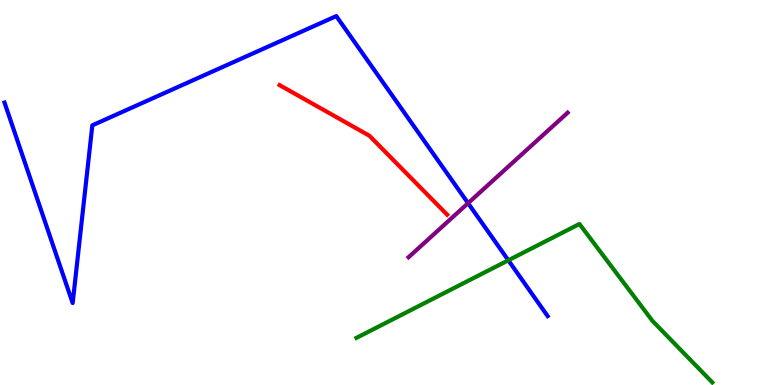[{'lines': ['blue', 'red'], 'intersections': []}, {'lines': ['green', 'red'], 'intersections': []}, {'lines': ['purple', 'red'], 'intersections': []}, {'lines': ['blue', 'green'], 'intersections': [{'x': 6.56, 'y': 3.24}]}, {'lines': ['blue', 'purple'], 'intersections': [{'x': 6.04, 'y': 4.72}]}, {'lines': ['green', 'purple'], 'intersections': []}]